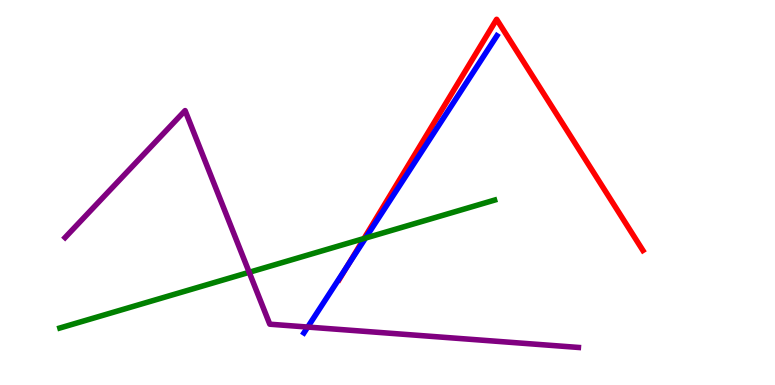[{'lines': ['blue', 'red'], 'intersections': [{'x': 4.48, 'y': 3.09}]}, {'lines': ['green', 'red'], 'intersections': [{'x': 4.7, 'y': 3.8}]}, {'lines': ['purple', 'red'], 'intersections': []}, {'lines': ['blue', 'green'], 'intersections': [{'x': 4.72, 'y': 3.82}]}, {'lines': ['blue', 'purple'], 'intersections': [{'x': 3.97, 'y': 1.51}]}, {'lines': ['green', 'purple'], 'intersections': [{'x': 3.22, 'y': 2.93}]}]